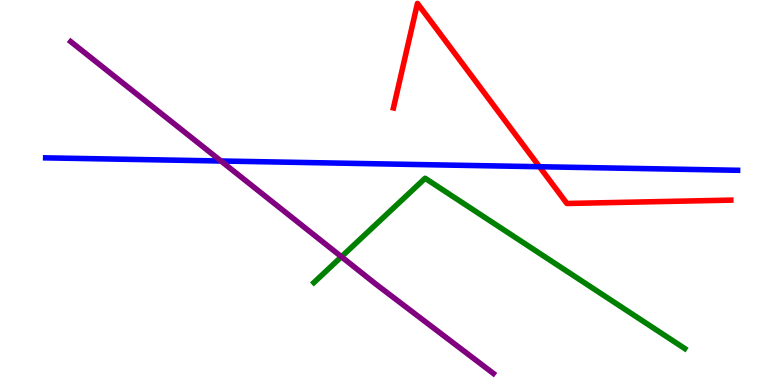[{'lines': ['blue', 'red'], 'intersections': [{'x': 6.96, 'y': 5.67}]}, {'lines': ['green', 'red'], 'intersections': []}, {'lines': ['purple', 'red'], 'intersections': []}, {'lines': ['blue', 'green'], 'intersections': []}, {'lines': ['blue', 'purple'], 'intersections': [{'x': 2.85, 'y': 5.82}]}, {'lines': ['green', 'purple'], 'intersections': [{'x': 4.41, 'y': 3.33}]}]